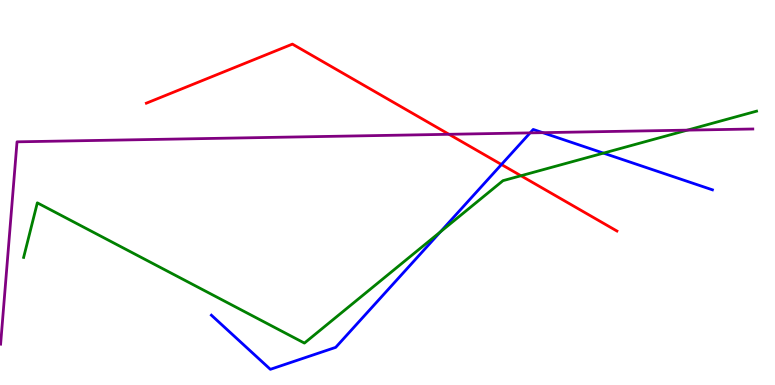[{'lines': ['blue', 'red'], 'intersections': [{'x': 6.47, 'y': 5.73}]}, {'lines': ['green', 'red'], 'intersections': [{'x': 6.72, 'y': 5.44}]}, {'lines': ['purple', 'red'], 'intersections': [{'x': 5.79, 'y': 6.51}]}, {'lines': ['blue', 'green'], 'intersections': [{'x': 5.68, 'y': 3.98}, {'x': 7.79, 'y': 6.02}]}, {'lines': ['blue', 'purple'], 'intersections': [{'x': 6.84, 'y': 6.55}, {'x': 7.0, 'y': 6.55}]}, {'lines': ['green', 'purple'], 'intersections': [{'x': 8.87, 'y': 6.62}]}]